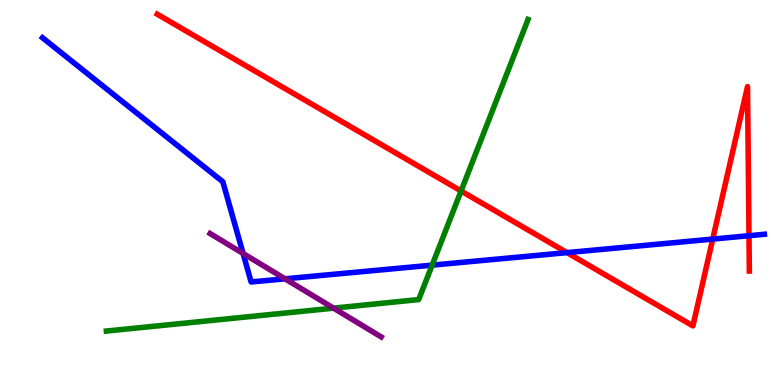[{'lines': ['blue', 'red'], 'intersections': [{'x': 7.32, 'y': 3.44}, {'x': 9.2, 'y': 3.79}, {'x': 9.66, 'y': 3.88}]}, {'lines': ['green', 'red'], 'intersections': [{'x': 5.95, 'y': 5.04}]}, {'lines': ['purple', 'red'], 'intersections': []}, {'lines': ['blue', 'green'], 'intersections': [{'x': 5.58, 'y': 3.11}]}, {'lines': ['blue', 'purple'], 'intersections': [{'x': 3.14, 'y': 3.42}, {'x': 3.68, 'y': 2.76}]}, {'lines': ['green', 'purple'], 'intersections': [{'x': 4.3, 'y': 2.0}]}]